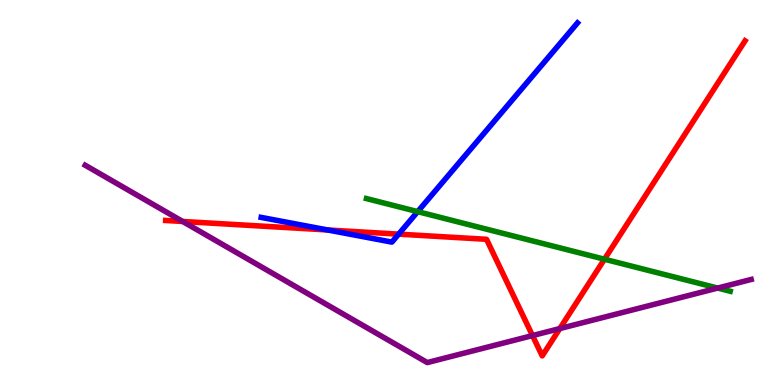[{'lines': ['blue', 'red'], 'intersections': [{'x': 4.23, 'y': 4.03}, {'x': 5.14, 'y': 3.92}]}, {'lines': ['green', 'red'], 'intersections': [{'x': 7.8, 'y': 3.27}]}, {'lines': ['purple', 'red'], 'intersections': [{'x': 2.36, 'y': 4.25}, {'x': 6.87, 'y': 1.28}, {'x': 7.22, 'y': 1.47}]}, {'lines': ['blue', 'green'], 'intersections': [{'x': 5.39, 'y': 4.5}]}, {'lines': ['blue', 'purple'], 'intersections': []}, {'lines': ['green', 'purple'], 'intersections': [{'x': 9.26, 'y': 2.52}]}]